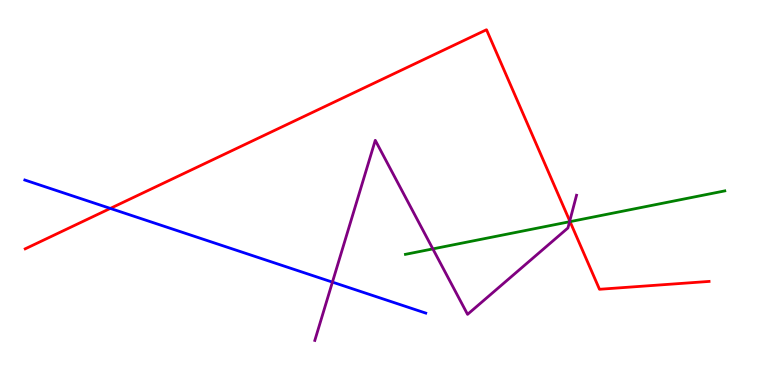[{'lines': ['blue', 'red'], 'intersections': [{'x': 1.42, 'y': 4.59}]}, {'lines': ['green', 'red'], 'intersections': [{'x': 7.36, 'y': 4.24}]}, {'lines': ['purple', 'red'], 'intersections': [{'x': 7.35, 'y': 4.26}]}, {'lines': ['blue', 'green'], 'intersections': []}, {'lines': ['blue', 'purple'], 'intersections': [{'x': 4.29, 'y': 2.67}]}, {'lines': ['green', 'purple'], 'intersections': [{'x': 5.59, 'y': 3.54}, {'x': 7.35, 'y': 4.24}]}]